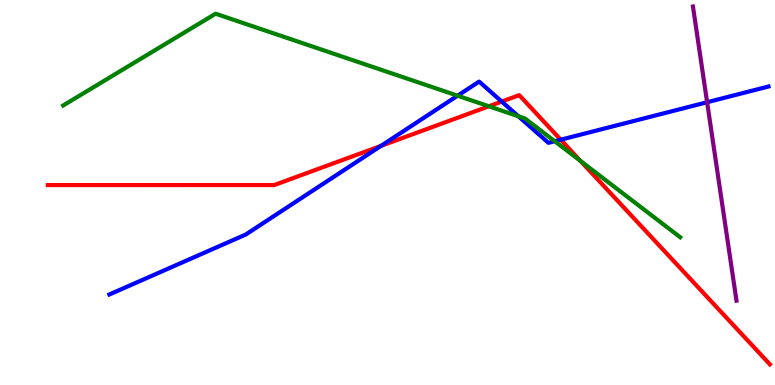[{'lines': ['blue', 'red'], 'intersections': [{'x': 4.92, 'y': 6.21}, {'x': 6.47, 'y': 7.36}, {'x': 7.24, 'y': 6.37}]}, {'lines': ['green', 'red'], 'intersections': [{'x': 6.31, 'y': 7.24}, {'x': 7.49, 'y': 5.82}]}, {'lines': ['purple', 'red'], 'intersections': []}, {'lines': ['blue', 'green'], 'intersections': [{'x': 5.9, 'y': 7.51}, {'x': 6.69, 'y': 6.98}, {'x': 7.16, 'y': 6.33}]}, {'lines': ['blue', 'purple'], 'intersections': [{'x': 9.12, 'y': 7.34}]}, {'lines': ['green', 'purple'], 'intersections': []}]